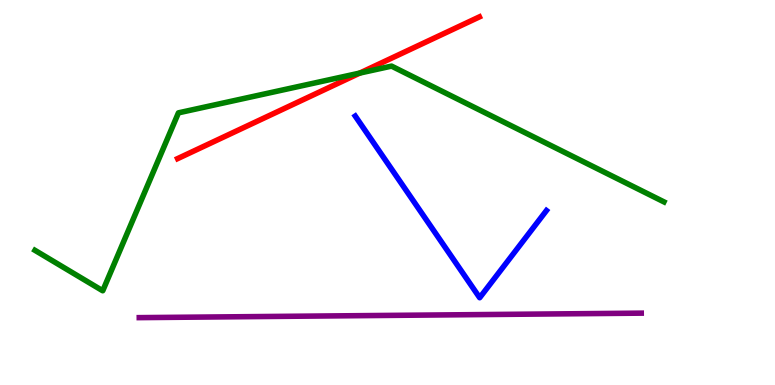[{'lines': ['blue', 'red'], 'intersections': []}, {'lines': ['green', 'red'], 'intersections': [{'x': 4.64, 'y': 8.1}]}, {'lines': ['purple', 'red'], 'intersections': []}, {'lines': ['blue', 'green'], 'intersections': []}, {'lines': ['blue', 'purple'], 'intersections': []}, {'lines': ['green', 'purple'], 'intersections': []}]